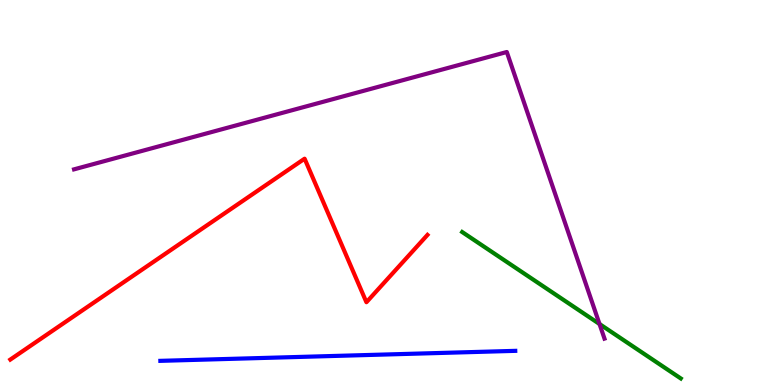[{'lines': ['blue', 'red'], 'intersections': []}, {'lines': ['green', 'red'], 'intersections': []}, {'lines': ['purple', 'red'], 'intersections': []}, {'lines': ['blue', 'green'], 'intersections': []}, {'lines': ['blue', 'purple'], 'intersections': []}, {'lines': ['green', 'purple'], 'intersections': [{'x': 7.74, 'y': 1.58}]}]